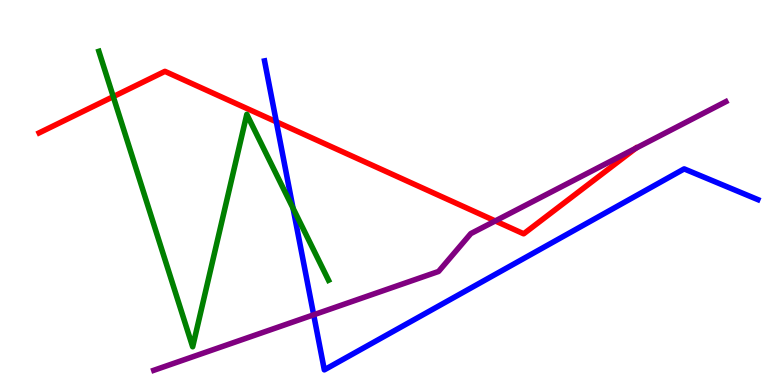[{'lines': ['blue', 'red'], 'intersections': [{'x': 3.57, 'y': 6.84}]}, {'lines': ['green', 'red'], 'intersections': [{'x': 1.46, 'y': 7.49}]}, {'lines': ['purple', 'red'], 'intersections': [{'x': 6.39, 'y': 4.26}]}, {'lines': ['blue', 'green'], 'intersections': [{'x': 3.78, 'y': 4.59}]}, {'lines': ['blue', 'purple'], 'intersections': [{'x': 4.05, 'y': 1.82}]}, {'lines': ['green', 'purple'], 'intersections': []}]